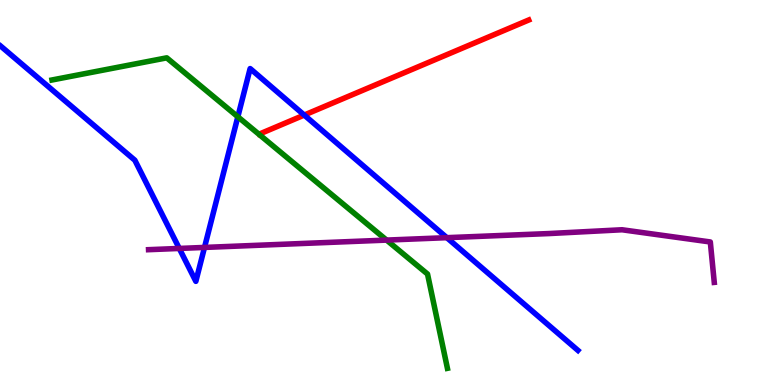[{'lines': ['blue', 'red'], 'intersections': [{'x': 3.93, 'y': 7.01}]}, {'lines': ['green', 'red'], 'intersections': []}, {'lines': ['purple', 'red'], 'intersections': []}, {'lines': ['blue', 'green'], 'intersections': [{'x': 3.07, 'y': 6.97}]}, {'lines': ['blue', 'purple'], 'intersections': [{'x': 2.31, 'y': 3.55}, {'x': 2.64, 'y': 3.57}, {'x': 5.77, 'y': 3.83}]}, {'lines': ['green', 'purple'], 'intersections': [{'x': 4.99, 'y': 3.76}]}]